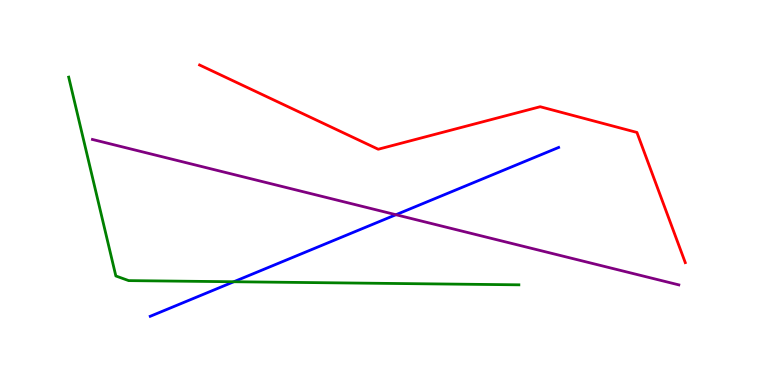[{'lines': ['blue', 'red'], 'intersections': []}, {'lines': ['green', 'red'], 'intersections': []}, {'lines': ['purple', 'red'], 'intersections': []}, {'lines': ['blue', 'green'], 'intersections': [{'x': 3.02, 'y': 2.68}]}, {'lines': ['blue', 'purple'], 'intersections': [{'x': 5.11, 'y': 4.42}]}, {'lines': ['green', 'purple'], 'intersections': []}]